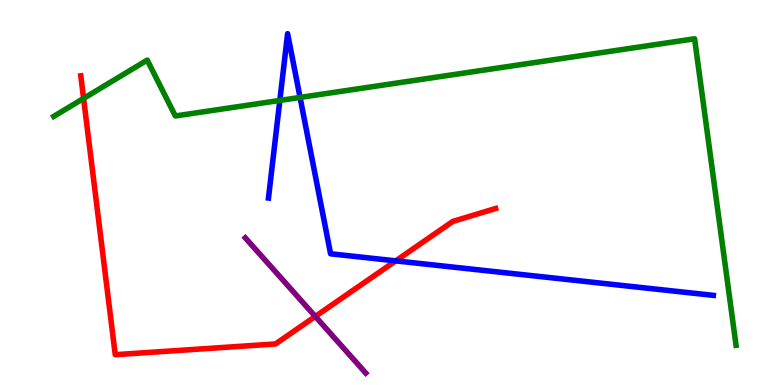[{'lines': ['blue', 'red'], 'intersections': [{'x': 5.11, 'y': 3.22}]}, {'lines': ['green', 'red'], 'intersections': [{'x': 1.08, 'y': 7.44}]}, {'lines': ['purple', 'red'], 'intersections': [{'x': 4.07, 'y': 1.78}]}, {'lines': ['blue', 'green'], 'intersections': [{'x': 3.61, 'y': 7.39}, {'x': 3.87, 'y': 7.47}]}, {'lines': ['blue', 'purple'], 'intersections': []}, {'lines': ['green', 'purple'], 'intersections': []}]